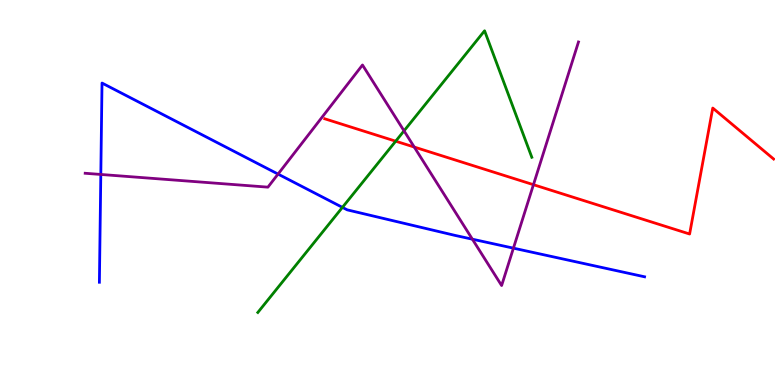[{'lines': ['blue', 'red'], 'intersections': []}, {'lines': ['green', 'red'], 'intersections': [{'x': 5.11, 'y': 6.33}]}, {'lines': ['purple', 'red'], 'intersections': [{'x': 5.35, 'y': 6.18}, {'x': 6.88, 'y': 5.2}]}, {'lines': ['blue', 'green'], 'intersections': [{'x': 4.42, 'y': 4.61}]}, {'lines': ['blue', 'purple'], 'intersections': [{'x': 1.3, 'y': 5.47}, {'x': 3.59, 'y': 5.48}, {'x': 6.1, 'y': 3.79}, {'x': 6.62, 'y': 3.55}]}, {'lines': ['green', 'purple'], 'intersections': [{'x': 5.21, 'y': 6.6}]}]